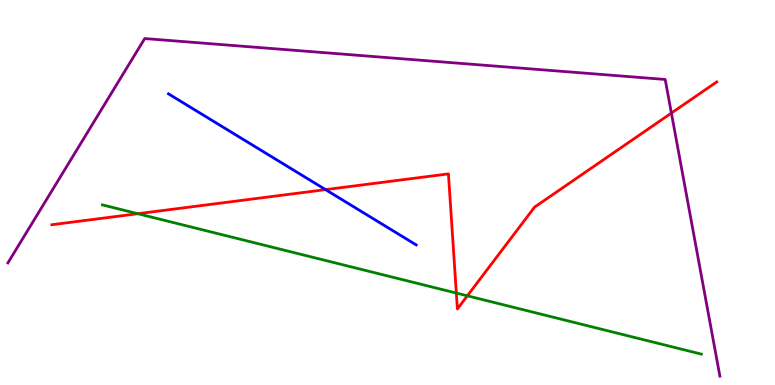[{'lines': ['blue', 'red'], 'intersections': [{'x': 4.2, 'y': 5.07}]}, {'lines': ['green', 'red'], 'intersections': [{'x': 1.78, 'y': 4.45}, {'x': 5.89, 'y': 2.39}, {'x': 6.03, 'y': 2.32}]}, {'lines': ['purple', 'red'], 'intersections': [{'x': 8.66, 'y': 7.06}]}, {'lines': ['blue', 'green'], 'intersections': []}, {'lines': ['blue', 'purple'], 'intersections': []}, {'lines': ['green', 'purple'], 'intersections': []}]